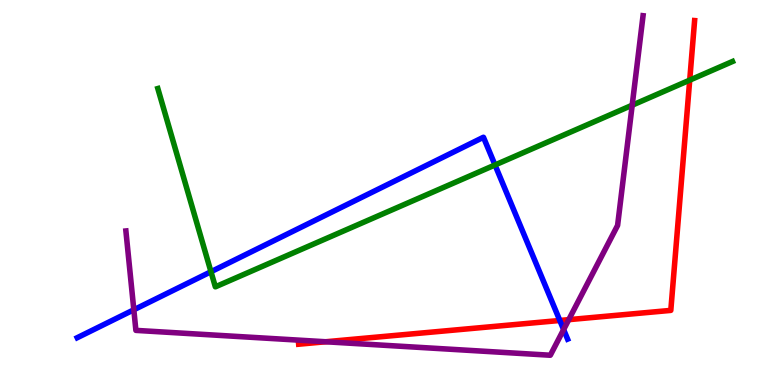[{'lines': ['blue', 'red'], 'intersections': [{'x': 7.22, 'y': 1.68}]}, {'lines': ['green', 'red'], 'intersections': [{'x': 8.9, 'y': 7.92}]}, {'lines': ['purple', 'red'], 'intersections': [{'x': 4.2, 'y': 1.12}, {'x': 7.34, 'y': 1.7}]}, {'lines': ['blue', 'green'], 'intersections': [{'x': 2.72, 'y': 2.94}, {'x': 6.39, 'y': 5.71}]}, {'lines': ['blue', 'purple'], 'intersections': [{'x': 1.73, 'y': 1.95}, {'x': 7.27, 'y': 1.44}]}, {'lines': ['green', 'purple'], 'intersections': [{'x': 8.16, 'y': 7.27}]}]